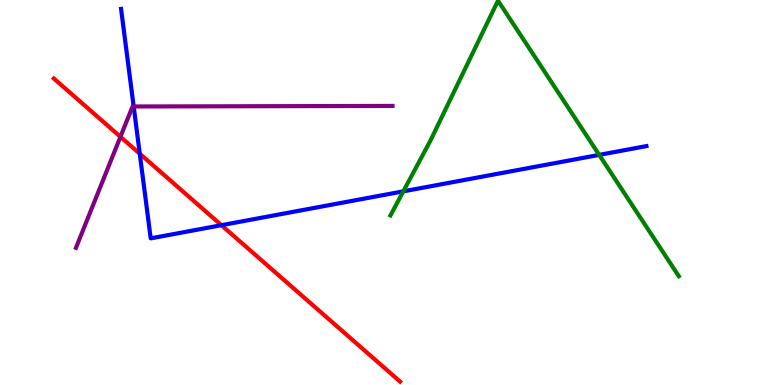[{'lines': ['blue', 'red'], 'intersections': [{'x': 1.8, 'y': 6.01}, {'x': 2.86, 'y': 4.15}]}, {'lines': ['green', 'red'], 'intersections': []}, {'lines': ['purple', 'red'], 'intersections': [{'x': 1.55, 'y': 6.45}]}, {'lines': ['blue', 'green'], 'intersections': [{'x': 5.2, 'y': 5.03}, {'x': 7.73, 'y': 5.98}]}, {'lines': ['blue', 'purple'], 'intersections': [{'x': 1.72, 'y': 7.23}]}, {'lines': ['green', 'purple'], 'intersections': []}]